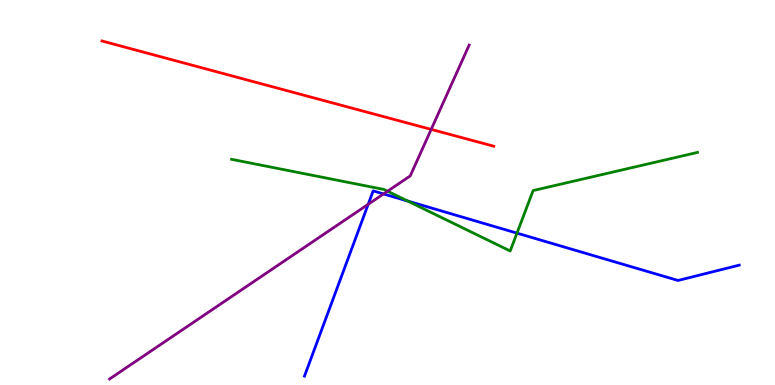[{'lines': ['blue', 'red'], 'intersections': []}, {'lines': ['green', 'red'], 'intersections': []}, {'lines': ['purple', 'red'], 'intersections': [{'x': 5.56, 'y': 6.64}]}, {'lines': ['blue', 'green'], 'intersections': [{'x': 5.26, 'y': 4.78}, {'x': 6.67, 'y': 3.94}]}, {'lines': ['blue', 'purple'], 'intersections': [{'x': 4.75, 'y': 4.69}, {'x': 4.95, 'y': 4.96}]}, {'lines': ['green', 'purple'], 'intersections': [{'x': 5.0, 'y': 5.03}]}]